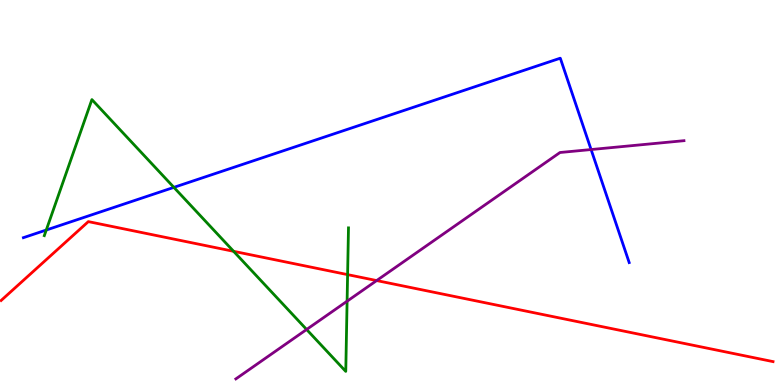[{'lines': ['blue', 'red'], 'intersections': []}, {'lines': ['green', 'red'], 'intersections': [{'x': 3.01, 'y': 3.47}, {'x': 4.49, 'y': 2.87}]}, {'lines': ['purple', 'red'], 'intersections': [{'x': 4.86, 'y': 2.71}]}, {'lines': ['blue', 'green'], 'intersections': [{'x': 0.597, 'y': 4.03}, {'x': 2.24, 'y': 5.13}]}, {'lines': ['blue', 'purple'], 'intersections': [{'x': 7.63, 'y': 6.12}]}, {'lines': ['green', 'purple'], 'intersections': [{'x': 3.96, 'y': 1.44}, {'x': 4.48, 'y': 2.18}]}]